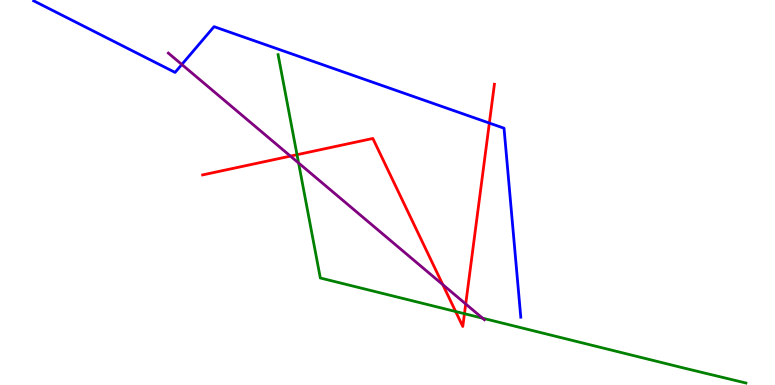[{'lines': ['blue', 'red'], 'intersections': [{'x': 6.31, 'y': 6.8}]}, {'lines': ['green', 'red'], 'intersections': [{'x': 3.83, 'y': 5.98}, {'x': 5.88, 'y': 1.91}, {'x': 5.99, 'y': 1.85}]}, {'lines': ['purple', 'red'], 'intersections': [{'x': 3.75, 'y': 5.95}, {'x': 5.71, 'y': 2.61}, {'x': 6.01, 'y': 2.1}]}, {'lines': ['blue', 'green'], 'intersections': []}, {'lines': ['blue', 'purple'], 'intersections': [{'x': 2.35, 'y': 8.32}]}, {'lines': ['green', 'purple'], 'intersections': [{'x': 3.85, 'y': 5.77}, {'x': 6.23, 'y': 1.74}]}]